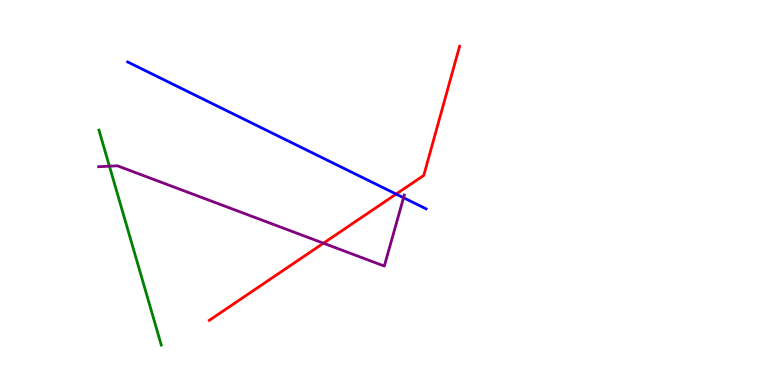[{'lines': ['blue', 'red'], 'intersections': [{'x': 5.11, 'y': 4.96}]}, {'lines': ['green', 'red'], 'intersections': []}, {'lines': ['purple', 'red'], 'intersections': [{'x': 4.17, 'y': 3.68}]}, {'lines': ['blue', 'green'], 'intersections': []}, {'lines': ['blue', 'purple'], 'intersections': [{'x': 5.21, 'y': 4.86}]}, {'lines': ['green', 'purple'], 'intersections': [{'x': 1.41, 'y': 5.68}]}]